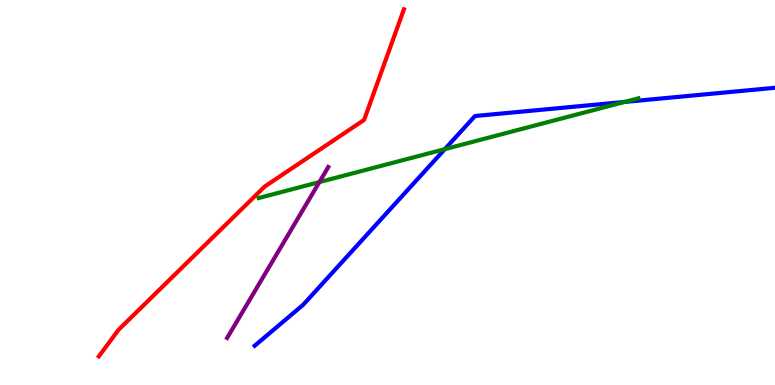[{'lines': ['blue', 'red'], 'intersections': []}, {'lines': ['green', 'red'], 'intersections': []}, {'lines': ['purple', 'red'], 'intersections': []}, {'lines': ['blue', 'green'], 'intersections': [{'x': 5.74, 'y': 6.13}, {'x': 8.06, 'y': 7.35}]}, {'lines': ['blue', 'purple'], 'intersections': []}, {'lines': ['green', 'purple'], 'intersections': [{'x': 4.12, 'y': 5.27}]}]